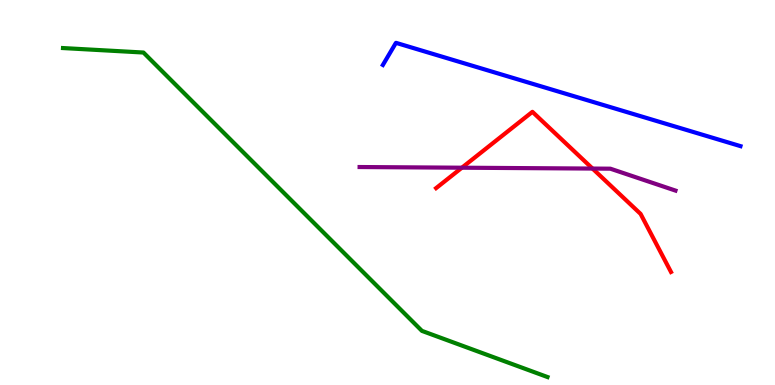[{'lines': ['blue', 'red'], 'intersections': []}, {'lines': ['green', 'red'], 'intersections': []}, {'lines': ['purple', 'red'], 'intersections': [{'x': 5.96, 'y': 5.64}, {'x': 7.65, 'y': 5.62}]}, {'lines': ['blue', 'green'], 'intersections': []}, {'lines': ['blue', 'purple'], 'intersections': []}, {'lines': ['green', 'purple'], 'intersections': []}]